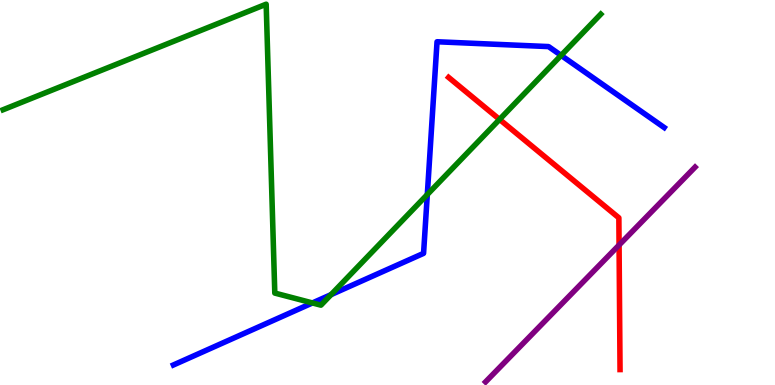[{'lines': ['blue', 'red'], 'intersections': []}, {'lines': ['green', 'red'], 'intersections': [{'x': 6.45, 'y': 6.9}]}, {'lines': ['purple', 'red'], 'intersections': [{'x': 7.99, 'y': 3.64}]}, {'lines': ['blue', 'green'], 'intersections': [{'x': 4.03, 'y': 2.13}, {'x': 4.27, 'y': 2.35}, {'x': 5.51, 'y': 4.95}, {'x': 7.24, 'y': 8.56}]}, {'lines': ['blue', 'purple'], 'intersections': []}, {'lines': ['green', 'purple'], 'intersections': []}]